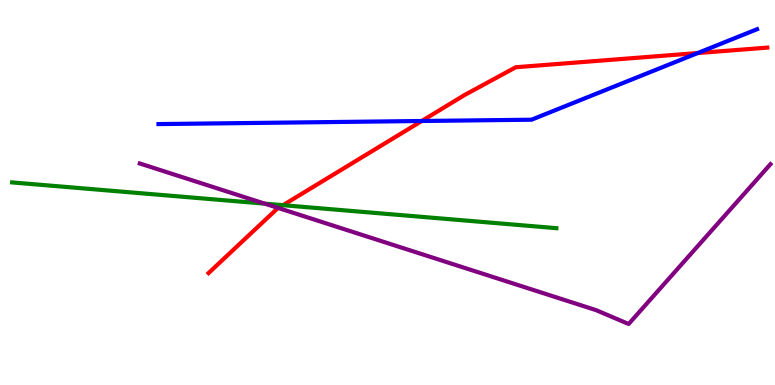[{'lines': ['blue', 'red'], 'intersections': [{'x': 5.44, 'y': 6.86}, {'x': 9.0, 'y': 8.62}]}, {'lines': ['green', 'red'], 'intersections': [{'x': 3.65, 'y': 4.67}]}, {'lines': ['purple', 'red'], 'intersections': [{'x': 3.59, 'y': 4.6}]}, {'lines': ['blue', 'green'], 'intersections': []}, {'lines': ['blue', 'purple'], 'intersections': []}, {'lines': ['green', 'purple'], 'intersections': [{'x': 3.42, 'y': 4.71}]}]